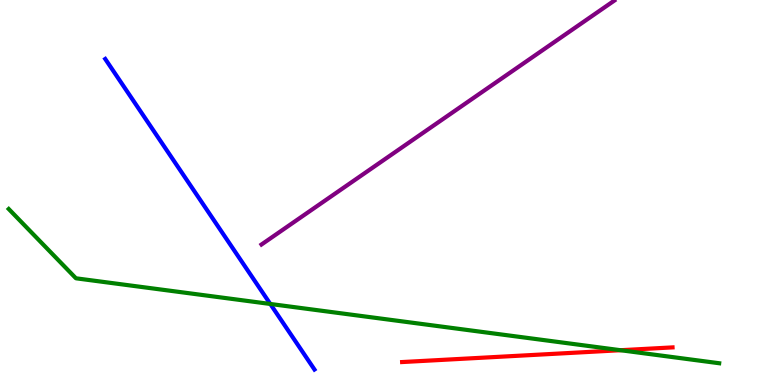[{'lines': ['blue', 'red'], 'intersections': []}, {'lines': ['green', 'red'], 'intersections': [{'x': 8.01, 'y': 0.904}]}, {'lines': ['purple', 'red'], 'intersections': []}, {'lines': ['blue', 'green'], 'intersections': [{'x': 3.49, 'y': 2.1}]}, {'lines': ['blue', 'purple'], 'intersections': []}, {'lines': ['green', 'purple'], 'intersections': []}]